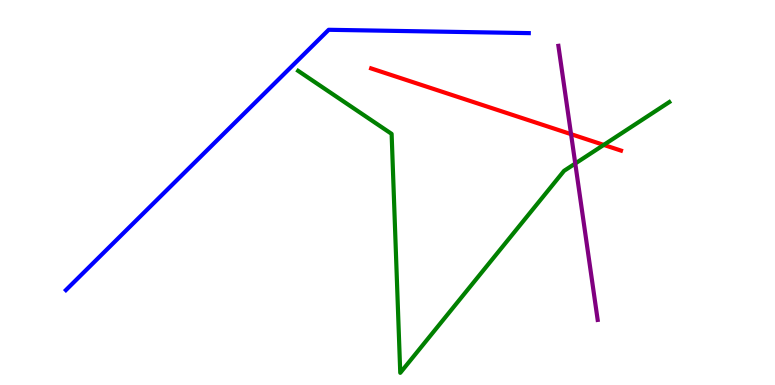[{'lines': ['blue', 'red'], 'intersections': []}, {'lines': ['green', 'red'], 'intersections': [{'x': 7.79, 'y': 6.24}]}, {'lines': ['purple', 'red'], 'intersections': [{'x': 7.37, 'y': 6.52}]}, {'lines': ['blue', 'green'], 'intersections': []}, {'lines': ['blue', 'purple'], 'intersections': []}, {'lines': ['green', 'purple'], 'intersections': [{'x': 7.42, 'y': 5.75}]}]